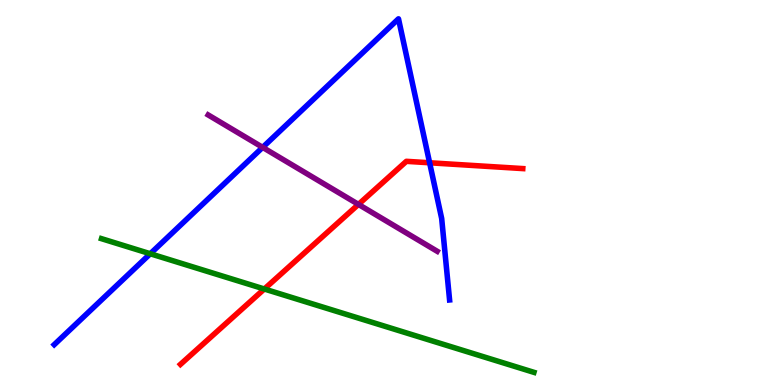[{'lines': ['blue', 'red'], 'intersections': [{'x': 5.54, 'y': 5.77}]}, {'lines': ['green', 'red'], 'intersections': [{'x': 3.41, 'y': 2.49}]}, {'lines': ['purple', 'red'], 'intersections': [{'x': 4.63, 'y': 4.69}]}, {'lines': ['blue', 'green'], 'intersections': [{'x': 1.94, 'y': 3.41}]}, {'lines': ['blue', 'purple'], 'intersections': [{'x': 3.39, 'y': 6.17}]}, {'lines': ['green', 'purple'], 'intersections': []}]